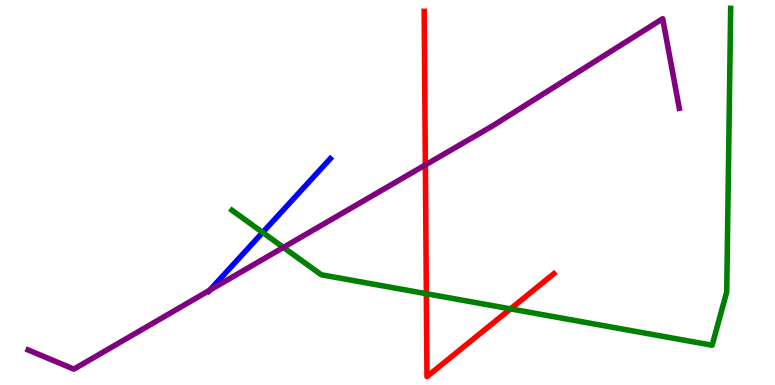[{'lines': ['blue', 'red'], 'intersections': []}, {'lines': ['green', 'red'], 'intersections': [{'x': 5.5, 'y': 2.37}, {'x': 6.59, 'y': 1.98}]}, {'lines': ['purple', 'red'], 'intersections': [{'x': 5.49, 'y': 5.72}]}, {'lines': ['blue', 'green'], 'intersections': [{'x': 3.39, 'y': 3.96}]}, {'lines': ['blue', 'purple'], 'intersections': [{'x': 2.71, 'y': 2.46}]}, {'lines': ['green', 'purple'], 'intersections': [{'x': 3.66, 'y': 3.57}]}]